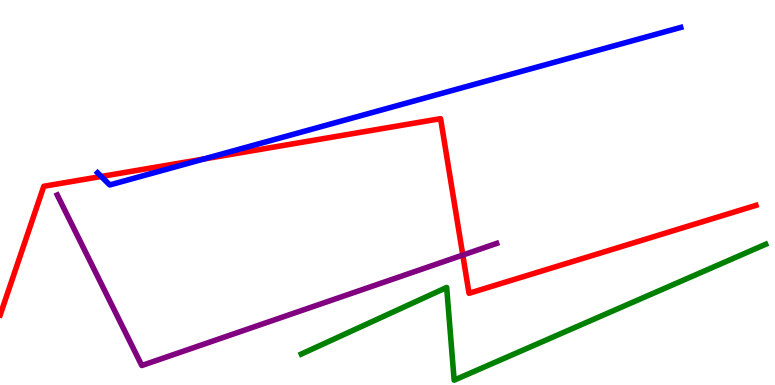[{'lines': ['blue', 'red'], 'intersections': [{'x': 1.31, 'y': 5.42}, {'x': 2.63, 'y': 5.87}]}, {'lines': ['green', 'red'], 'intersections': []}, {'lines': ['purple', 'red'], 'intersections': [{'x': 5.97, 'y': 3.38}]}, {'lines': ['blue', 'green'], 'intersections': []}, {'lines': ['blue', 'purple'], 'intersections': []}, {'lines': ['green', 'purple'], 'intersections': []}]